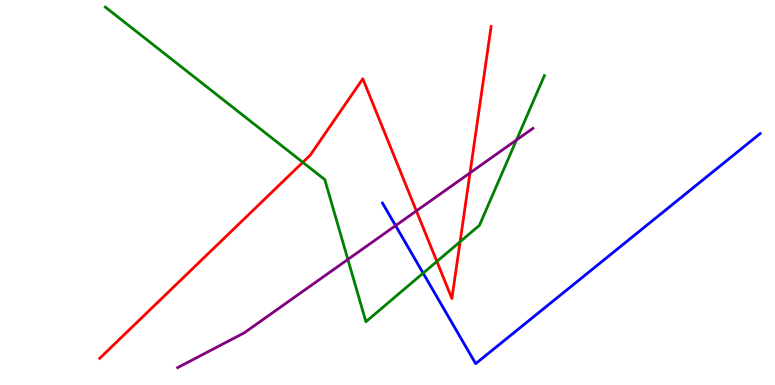[{'lines': ['blue', 'red'], 'intersections': []}, {'lines': ['green', 'red'], 'intersections': [{'x': 3.91, 'y': 5.78}, {'x': 5.64, 'y': 3.21}, {'x': 5.94, 'y': 3.72}]}, {'lines': ['purple', 'red'], 'intersections': [{'x': 5.37, 'y': 4.52}, {'x': 6.06, 'y': 5.51}]}, {'lines': ['blue', 'green'], 'intersections': [{'x': 5.46, 'y': 2.91}]}, {'lines': ['blue', 'purple'], 'intersections': [{'x': 5.1, 'y': 4.14}]}, {'lines': ['green', 'purple'], 'intersections': [{'x': 4.49, 'y': 3.26}, {'x': 6.66, 'y': 6.36}]}]